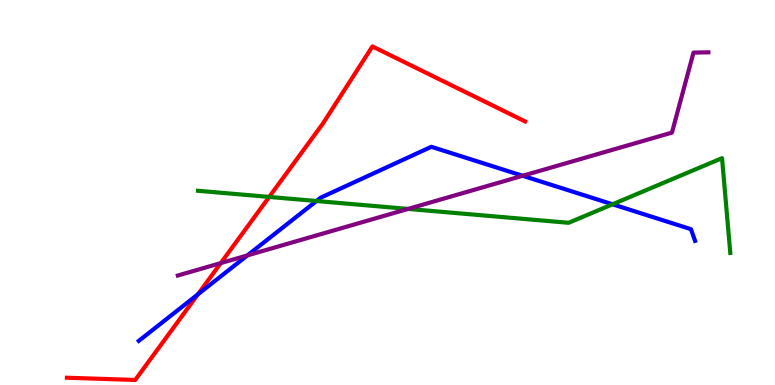[{'lines': ['blue', 'red'], 'intersections': [{'x': 2.55, 'y': 2.35}]}, {'lines': ['green', 'red'], 'intersections': [{'x': 3.47, 'y': 4.89}]}, {'lines': ['purple', 'red'], 'intersections': [{'x': 2.85, 'y': 3.17}]}, {'lines': ['blue', 'green'], 'intersections': [{'x': 4.08, 'y': 4.78}, {'x': 7.9, 'y': 4.69}]}, {'lines': ['blue', 'purple'], 'intersections': [{'x': 3.19, 'y': 3.37}, {'x': 6.74, 'y': 5.43}]}, {'lines': ['green', 'purple'], 'intersections': [{'x': 5.27, 'y': 4.57}]}]